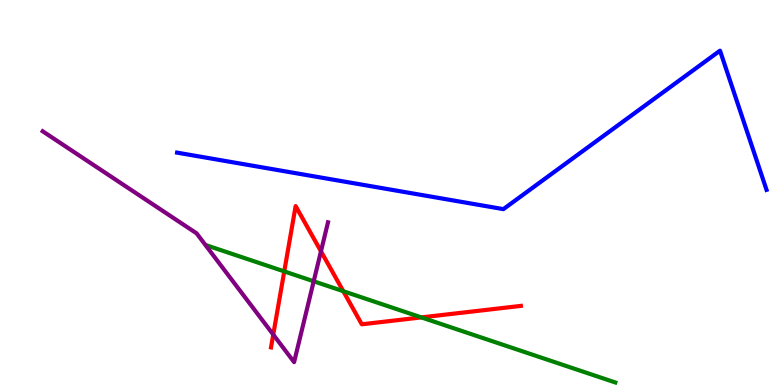[{'lines': ['blue', 'red'], 'intersections': []}, {'lines': ['green', 'red'], 'intersections': [{'x': 3.67, 'y': 2.95}, {'x': 4.43, 'y': 2.44}, {'x': 5.44, 'y': 1.76}]}, {'lines': ['purple', 'red'], 'intersections': [{'x': 3.53, 'y': 1.31}, {'x': 4.14, 'y': 3.47}]}, {'lines': ['blue', 'green'], 'intersections': []}, {'lines': ['blue', 'purple'], 'intersections': []}, {'lines': ['green', 'purple'], 'intersections': [{'x': 4.05, 'y': 2.69}]}]